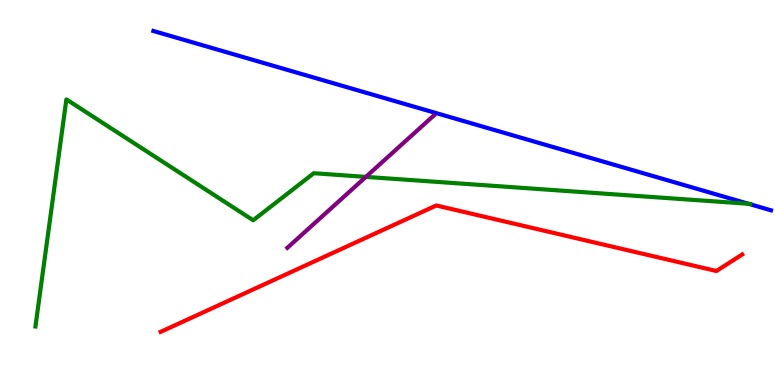[{'lines': ['blue', 'red'], 'intersections': []}, {'lines': ['green', 'red'], 'intersections': []}, {'lines': ['purple', 'red'], 'intersections': []}, {'lines': ['blue', 'green'], 'intersections': [{'x': 9.66, 'y': 4.71}]}, {'lines': ['blue', 'purple'], 'intersections': []}, {'lines': ['green', 'purple'], 'intersections': [{'x': 4.72, 'y': 5.41}]}]